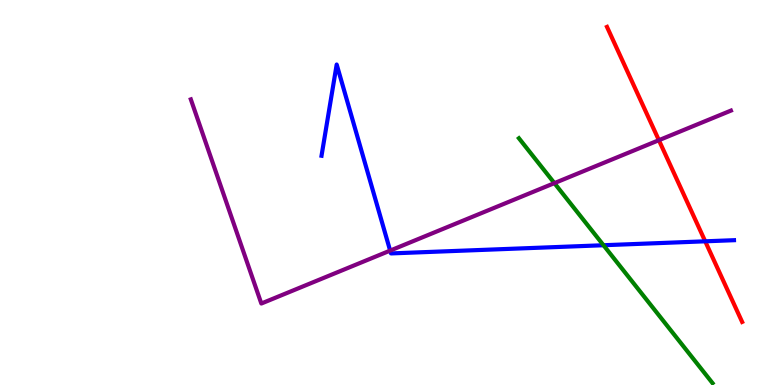[{'lines': ['blue', 'red'], 'intersections': [{'x': 9.1, 'y': 3.73}]}, {'lines': ['green', 'red'], 'intersections': []}, {'lines': ['purple', 'red'], 'intersections': [{'x': 8.5, 'y': 6.36}]}, {'lines': ['blue', 'green'], 'intersections': [{'x': 7.79, 'y': 3.63}]}, {'lines': ['blue', 'purple'], 'intersections': [{'x': 5.03, 'y': 3.49}]}, {'lines': ['green', 'purple'], 'intersections': [{'x': 7.15, 'y': 5.24}]}]